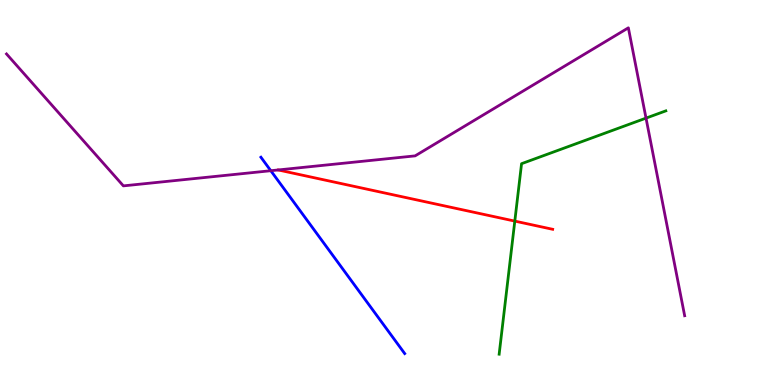[{'lines': ['blue', 'red'], 'intersections': []}, {'lines': ['green', 'red'], 'intersections': [{'x': 6.64, 'y': 4.26}]}, {'lines': ['purple', 'red'], 'intersections': []}, {'lines': ['blue', 'green'], 'intersections': []}, {'lines': ['blue', 'purple'], 'intersections': [{'x': 3.49, 'y': 5.57}]}, {'lines': ['green', 'purple'], 'intersections': [{'x': 8.34, 'y': 6.93}]}]